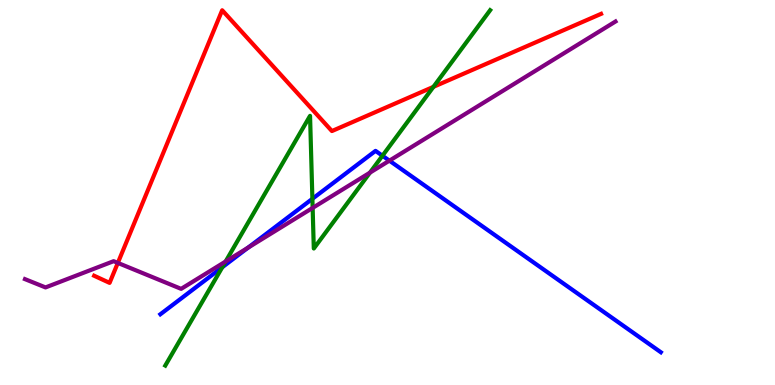[{'lines': ['blue', 'red'], 'intersections': []}, {'lines': ['green', 'red'], 'intersections': [{'x': 5.59, 'y': 7.74}]}, {'lines': ['purple', 'red'], 'intersections': [{'x': 1.52, 'y': 3.17}]}, {'lines': ['blue', 'green'], 'intersections': [{'x': 2.87, 'y': 3.06}, {'x': 4.03, 'y': 4.84}, {'x': 4.93, 'y': 5.95}]}, {'lines': ['blue', 'purple'], 'intersections': [{'x': 3.2, 'y': 3.57}, {'x': 5.02, 'y': 5.83}]}, {'lines': ['green', 'purple'], 'intersections': [{'x': 2.91, 'y': 3.21}, {'x': 4.03, 'y': 4.6}, {'x': 4.77, 'y': 5.52}]}]